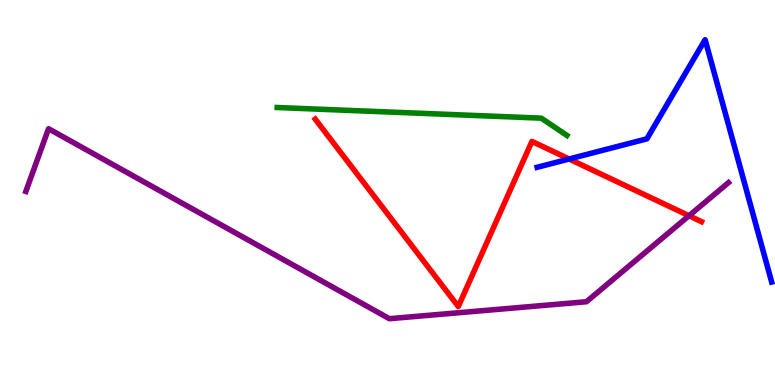[{'lines': ['blue', 'red'], 'intersections': [{'x': 7.34, 'y': 5.87}]}, {'lines': ['green', 'red'], 'intersections': []}, {'lines': ['purple', 'red'], 'intersections': [{'x': 8.89, 'y': 4.4}]}, {'lines': ['blue', 'green'], 'intersections': []}, {'lines': ['blue', 'purple'], 'intersections': []}, {'lines': ['green', 'purple'], 'intersections': []}]